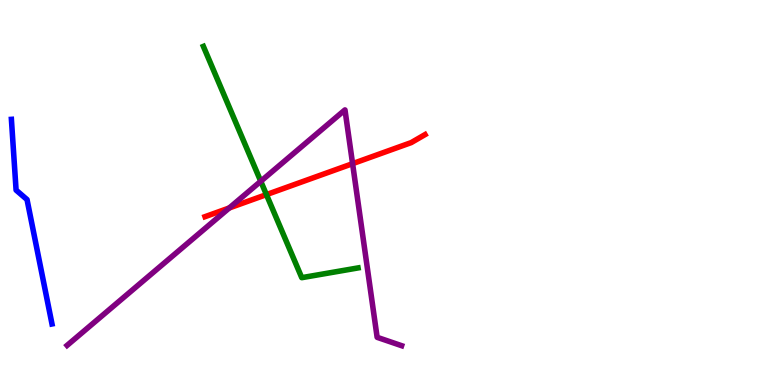[{'lines': ['blue', 'red'], 'intersections': []}, {'lines': ['green', 'red'], 'intersections': [{'x': 3.44, 'y': 4.95}]}, {'lines': ['purple', 'red'], 'intersections': [{'x': 2.96, 'y': 4.6}, {'x': 4.55, 'y': 5.75}]}, {'lines': ['blue', 'green'], 'intersections': []}, {'lines': ['blue', 'purple'], 'intersections': []}, {'lines': ['green', 'purple'], 'intersections': [{'x': 3.36, 'y': 5.29}]}]